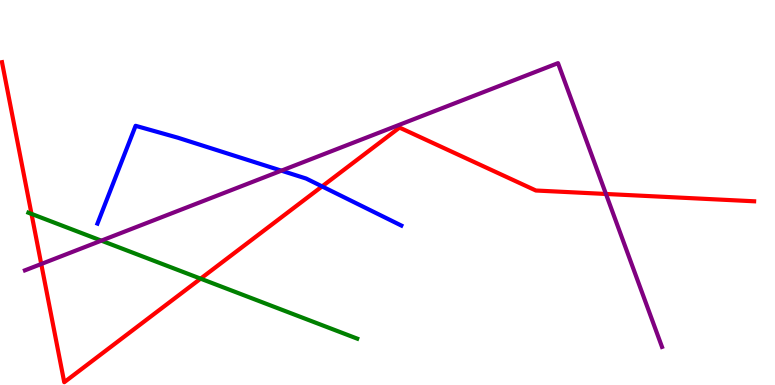[{'lines': ['blue', 'red'], 'intersections': [{'x': 4.16, 'y': 5.16}]}, {'lines': ['green', 'red'], 'intersections': [{'x': 0.406, 'y': 4.44}, {'x': 2.59, 'y': 2.76}]}, {'lines': ['purple', 'red'], 'intersections': [{'x': 0.532, 'y': 3.14}, {'x': 7.82, 'y': 4.96}]}, {'lines': ['blue', 'green'], 'intersections': []}, {'lines': ['blue', 'purple'], 'intersections': [{'x': 3.63, 'y': 5.57}]}, {'lines': ['green', 'purple'], 'intersections': [{'x': 1.31, 'y': 3.75}]}]